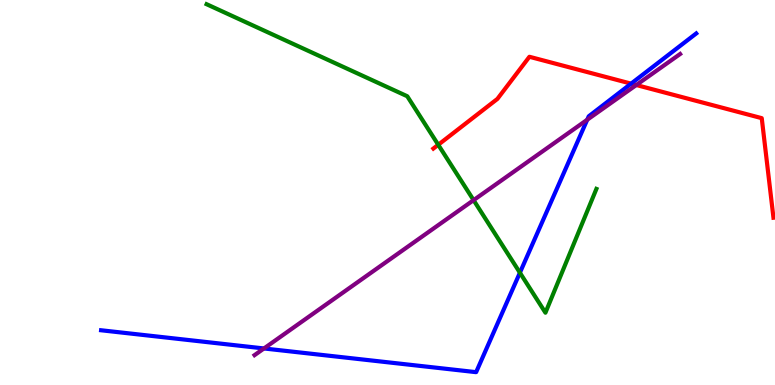[{'lines': ['blue', 'red'], 'intersections': [{'x': 8.14, 'y': 7.83}]}, {'lines': ['green', 'red'], 'intersections': [{'x': 5.65, 'y': 6.24}]}, {'lines': ['purple', 'red'], 'intersections': [{'x': 8.21, 'y': 7.79}]}, {'lines': ['blue', 'green'], 'intersections': [{'x': 6.71, 'y': 2.92}]}, {'lines': ['blue', 'purple'], 'intersections': [{'x': 3.41, 'y': 0.949}, {'x': 7.58, 'y': 6.89}]}, {'lines': ['green', 'purple'], 'intersections': [{'x': 6.11, 'y': 4.8}]}]